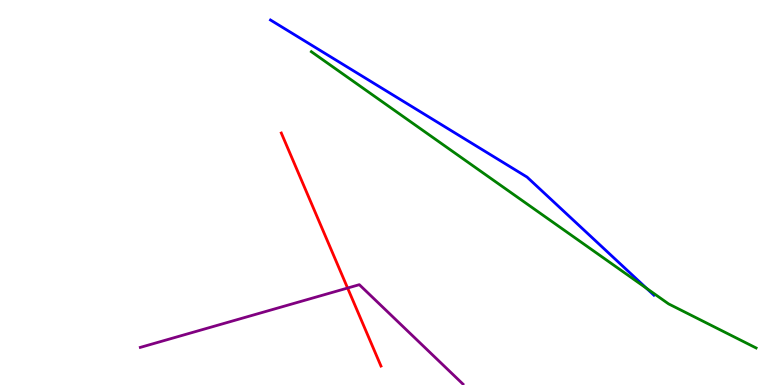[{'lines': ['blue', 'red'], 'intersections': []}, {'lines': ['green', 'red'], 'intersections': []}, {'lines': ['purple', 'red'], 'intersections': [{'x': 4.49, 'y': 2.52}]}, {'lines': ['blue', 'green'], 'intersections': [{'x': 8.34, 'y': 2.51}]}, {'lines': ['blue', 'purple'], 'intersections': []}, {'lines': ['green', 'purple'], 'intersections': []}]